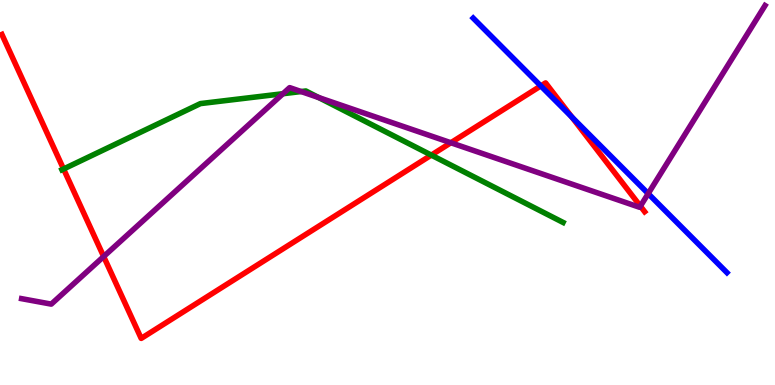[{'lines': ['blue', 'red'], 'intersections': [{'x': 6.98, 'y': 7.77}, {'x': 7.38, 'y': 6.96}]}, {'lines': ['green', 'red'], 'intersections': [{'x': 0.82, 'y': 5.61}, {'x': 5.57, 'y': 5.97}]}, {'lines': ['purple', 'red'], 'intersections': [{'x': 1.34, 'y': 3.34}, {'x': 5.82, 'y': 6.29}, {'x': 8.26, 'y': 4.64}]}, {'lines': ['blue', 'green'], 'intersections': []}, {'lines': ['blue', 'purple'], 'intersections': [{'x': 8.36, 'y': 4.97}]}, {'lines': ['green', 'purple'], 'intersections': [{'x': 3.65, 'y': 7.57}, {'x': 3.89, 'y': 7.62}, {'x': 4.11, 'y': 7.47}]}]